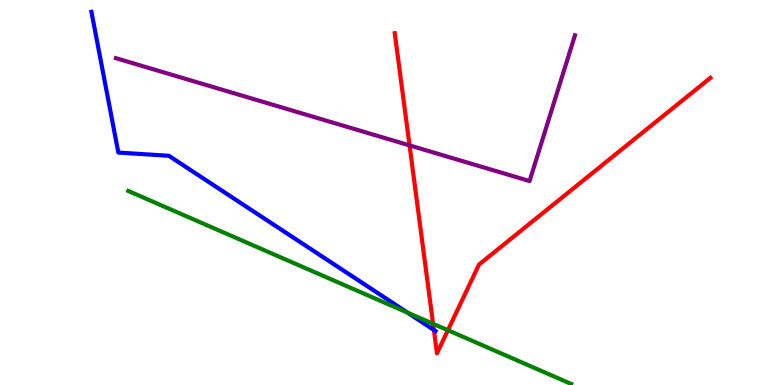[{'lines': ['blue', 'red'], 'intersections': [{'x': 5.6, 'y': 1.43}]}, {'lines': ['green', 'red'], 'intersections': [{'x': 5.59, 'y': 1.59}, {'x': 5.78, 'y': 1.42}]}, {'lines': ['purple', 'red'], 'intersections': [{'x': 5.28, 'y': 6.22}]}, {'lines': ['blue', 'green'], 'intersections': [{'x': 5.26, 'y': 1.88}]}, {'lines': ['blue', 'purple'], 'intersections': []}, {'lines': ['green', 'purple'], 'intersections': []}]